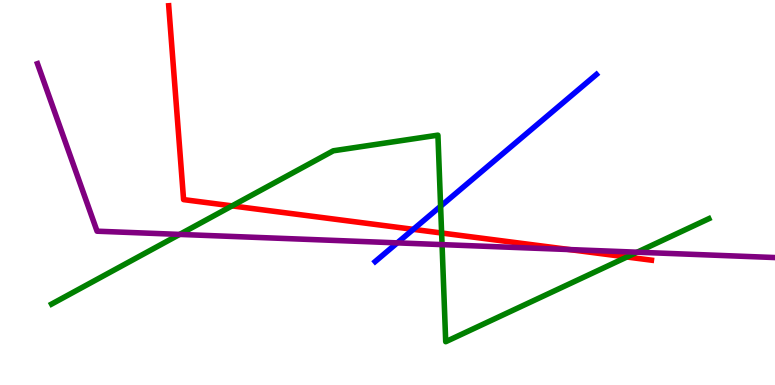[{'lines': ['blue', 'red'], 'intersections': [{'x': 5.33, 'y': 4.04}]}, {'lines': ['green', 'red'], 'intersections': [{'x': 2.99, 'y': 4.65}, {'x': 5.7, 'y': 3.95}, {'x': 8.09, 'y': 3.32}]}, {'lines': ['purple', 'red'], 'intersections': [{'x': 7.35, 'y': 3.52}]}, {'lines': ['blue', 'green'], 'intersections': [{'x': 5.69, 'y': 4.64}]}, {'lines': ['blue', 'purple'], 'intersections': [{'x': 5.13, 'y': 3.69}]}, {'lines': ['green', 'purple'], 'intersections': [{'x': 2.32, 'y': 3.91}, {'x': 5.7, 'y': 3.65}, {'x': 8.22, 'y': 3.45}]}]